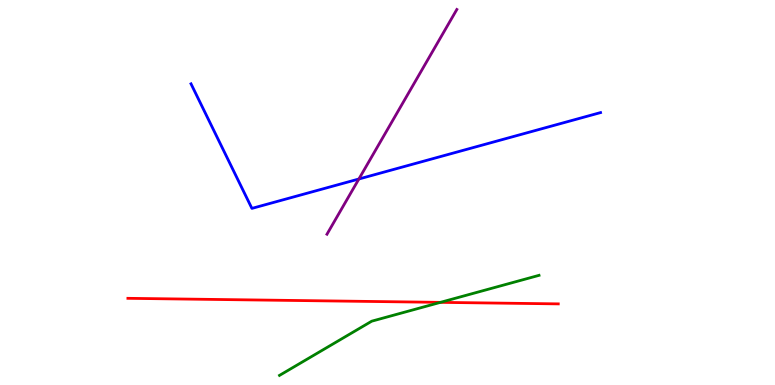[{'lines': ['blue', 'red'], 'intersections': []}, {'lines': ['green', 'red'], 'intersections': [{'x': 5.68, 'y': 2.15}]}, {'lines': ['purple', 'red'], 'intersections': []}, {'lines': ['blue', 'green'], 'intersections': []}, {'lines': ['blue', 'purple'], 'intersections': [{'x': 4.63, 'y': 5.35}]}, {'lines': ['green', 'purple'], 'intersections': []}]